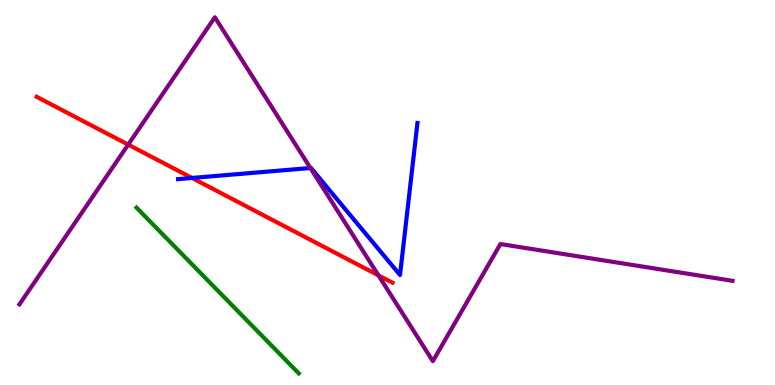[{'lines': ['blue', 'red'], 'intersections': [{'x': 2.48, 'y': 5.38}]}, {'lines': ['green', 'red'], 'intersections': []}, {'lines': ['purple', 'red'], 'intersections': [{'x': 1.65, 'y': 6.24}, {'x': 4.88, 'y': 2.85}]}, {'lines': ['blue', 'green'], 'intersections': []}, {'lines': ['blue', 'purple'], 'intersections': [{'x': 4.01, 'y': 5.64}]}, {'lines': ['green', 'purple'], 'intersections': []}]